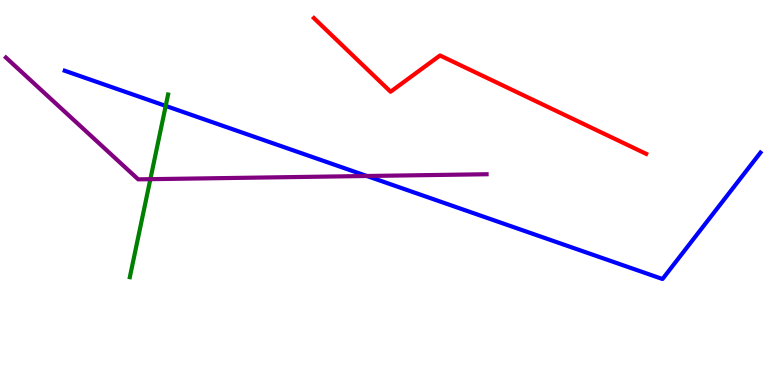[{'lines': ['blue', 'red'], 'intersections': []}, {'lines': ['green', 'red'], 'intersections': []}, {'lines': ['purple', 'red'], 'intersections': []}, {'lines': ['blue', 'green'], 'intersections': [{'x': 2.14, 'y': 7.25}]}, {'lines': ['blue', 'purple'], 'intersections': [{'x': 4.73, 'y': 5.43}]}, {'lines': ['green', 'purple'], 'intersections': [{'x': 1.94, 'y': 5.35}]}]